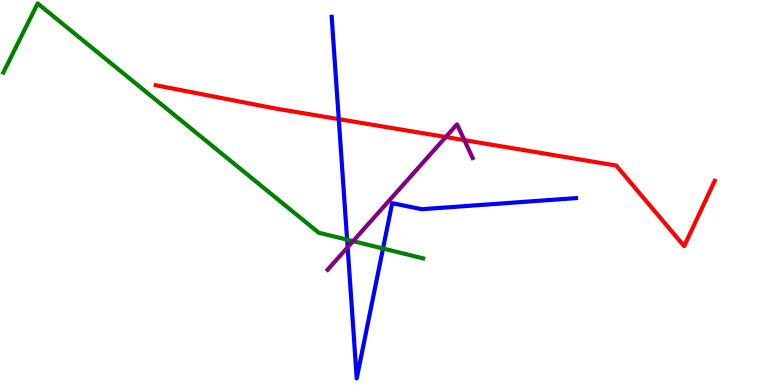[{'lines': ['blue', 'red'], 'intersections': [{'x': 4.37, 'y': 6.91}]}, {'lines': ['green', 'red'], 'intersections': []}, {'lines': ['purple', 'red'], 'intersections': [{'x': 5.75, 'y': 6.44}, {'x': 5.99, 'y': 6.36}]}, {'lines': ['blue', 'green'], 'intersections': [{'x': 4.48, 'y': 3.77}, {'x': 4.94, 'y': 3.55}]}, {'lines': ['blue', 'purple'], 'intersections': [{'x': 4.49, 'y': 3.58}]}, {'lines': ['green', 'purple'], 'intersections': [{'x': 4.56, 'y': 3.74}]}]